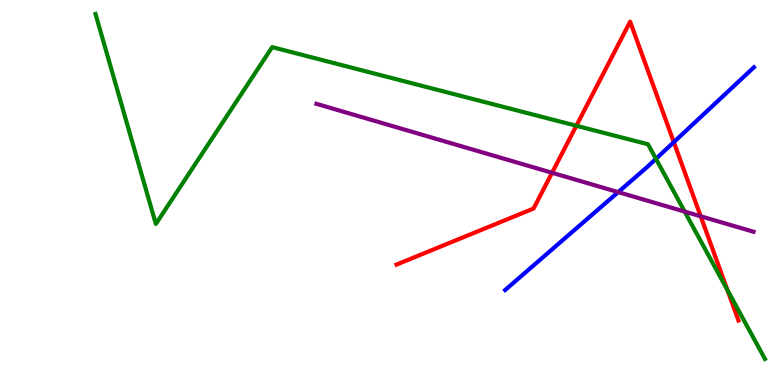[{'lines': ['blue', 'red'], 'intersections': [{'x': 8.69, 'y': 6.31}]}, {'lines': ['green', 'red'], 'intersections': [{'x': 7.44, 'y': 6.73}, {'x': 9.39, 'y': 2.47}]}, {'lines': ['purple', 'red'], 'intersections': [{'x': 7.12, 'y': 5.51}, {'x': 9.04, 'y': 4.38}]}, {'lines': ['blue', 'green'], 'intersections': [{'x': 8.46, 'y': 5.87}]}, {'lines': ['blue', 'purple'], 'intersections': [{'x': 7.98, 'y': 5.01}]}, {'lines': ['green', 'purple'], 'intersections': [{'x': 8.83, 'y': 4.5}]}]